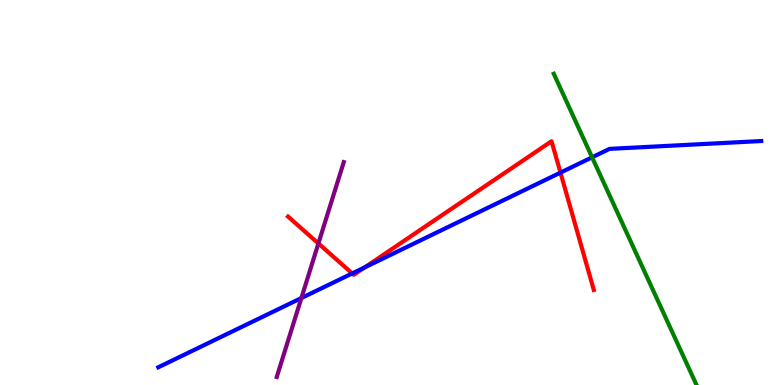[{'lines': ['blue', 'red'], 'intersections': [{'x': 4.55, 'y': 2.9}, {'x': 4.71, 'y': 3.06}, {'x': 7.23, 'y': 5.52}]}, {'lines': ['green', 'red'], 'intersections': []}, {'lines': ['purple', 'red'], 'intersections': [{'x': 4.11, 'y': 3.68}]}, {'lines': ['blue', 'green'], 'intersections': [{'x': 7.64, 'y': 5.91}]}, {'lines': ['blue', 'purple'], 'intersections': [{'x': 3.89, 'y': 2.26}]}, {'lines': ['green', 'purple'], 'intersections': []}]